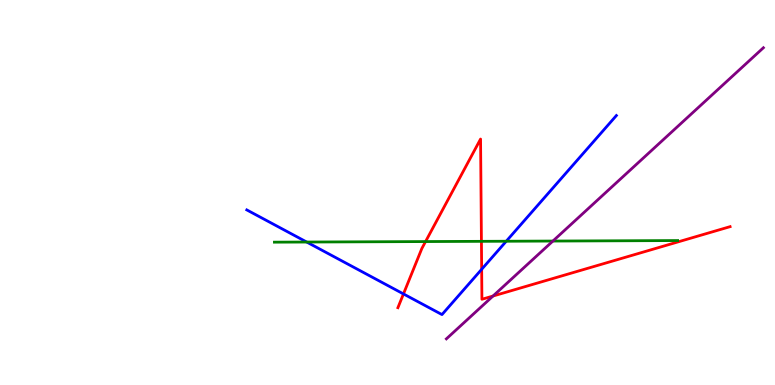[{'lines': ['blue', 'red'], 'intersections': [{'x': 5.21, 'y': 2.37}, {'x': 6.22, 'y': 3.01}]}, {'lines': ['green', 'red'], 'intersections': [{'x': 5.49, 'y': 3.73}, {'x': 6.21, 'y': 3.73}]}, {'lines': ['purple', 'red'], 'intersections': [{'x': 6.36, 'y': 2.31}]}, {'lines': ['blue', 'green'], 'intersections': [{'x': 3.96, 'y': 3.71}, {'x': 6.53, 'y': 3.73}]}, {'lines': ['blue', 'purple'], 'intersections': []}, {'lines': ['green', 'purple'], 'intersections': [{'x': 7.13, 'y': 3.74}]}]